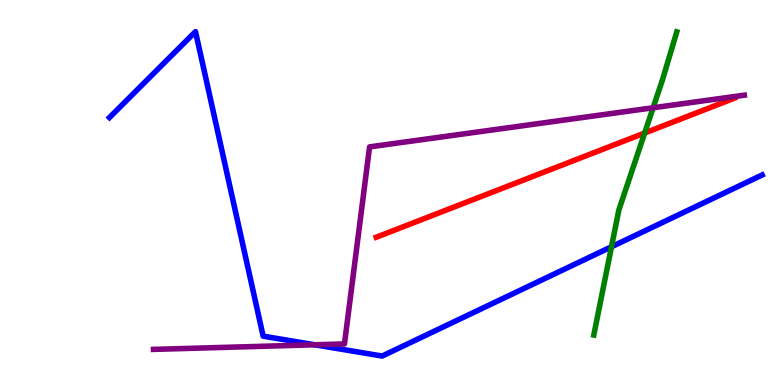[{'lines': ['blue', 'red'], 'intersections': []}, {'lines': ['green', 'red'], 'intersections': [{'x': 8.32, 'y': 6.55}]}, {'lines': ['purple', 'red'], 'intersections': []}, {'lines': ['blue', 'green'], 'intersections': [{'x': 7.89, 'y': 3.59}]}, {'lines': ['blue', 'purple'], 'intersections': [{'x': 4.06, 'y': 1.04}]}, {'lines': ['green', 'purple'], 'intersections': [{'x': 8.43, 'y': 7.2}]}]